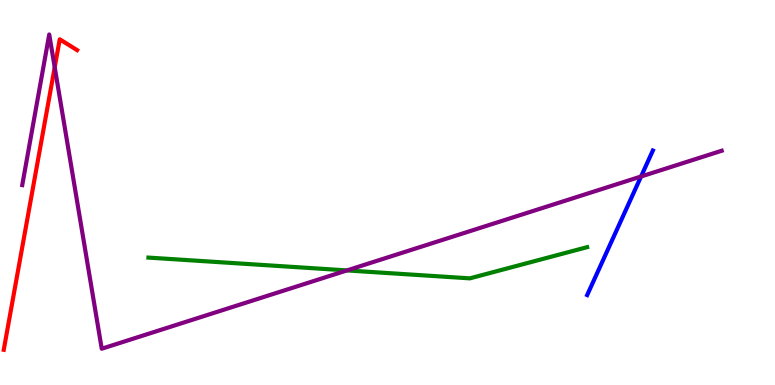[{'lines': ['blue', 'red'], 'intersections': []}, {'lines': ['green', 'red'], 'intersections': []}, {'lines': ['purple', 'red'], 'intersections': [{'x': 0.706, 'y': 8.25}]}, {'lines': ['blue', 'green'], 'intersections': []}, {'lines': ['blue', 'purple'], 'intersections': [{'x': 8.27, 'y': 5.42}]}, {'lines': ['green', 'purple'], 'intersections': [{'x': 4.48, 'y': 2.98}]}]